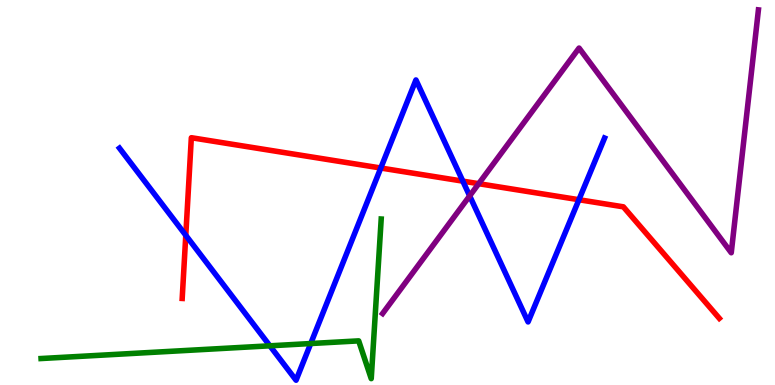[{'lines': ['blue', 'red'], 'intersections': [{'x': 2.4, 'y': 3.89}, {'x': 4.91, 'y': 5.64}, {'x': 5.97, 'y': 5.29}, {'x': 7.47, 'y': 4.81}]}, {'lines': ['green', 'red'], 'intersections': []}, {'lines': ['purple', 'red'], 'intersections': [{'x': 6.18, 'y': 5.23}]}, {'lines': ['blue', 'green'], 'intersections': [{'x': 3.48, 'y': 1.02}, {'x': 4.01, 'y': 1.08}]}, {'lines': ['blue', 'purple'], 'intersections': [{'x': 6.06, 'y': 4.91}]}, {'lines': ['green', 'purple'], 'intersections': []}]